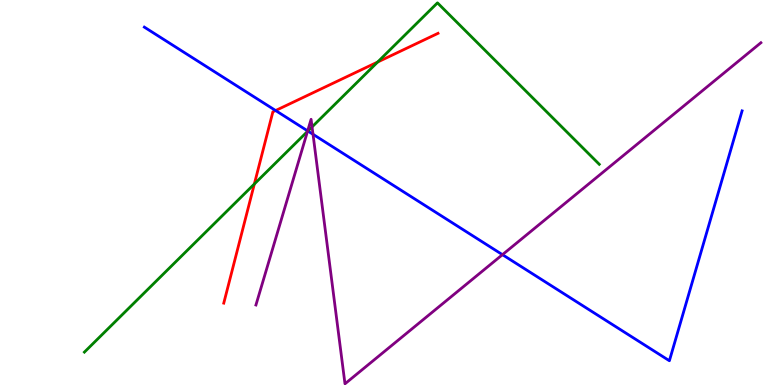[{'lines': ['blue', 'red'], 'intersections': [{'x': 3.56, 'y': 7.13}]}, {'lines': ['green', 'red'], 'intersections': [{'x': 3.28, 'y': 5.22}, {'x': 4.87, 'y': 8.39}]}, {'lines': ['purple', 'red'], 'intersections': []}, {'lines': ['blue', 'green'], 'intersections': [{'x': 3.97, 'y': 6.6}]}, {'lines': ['blue', 'purple'], 'intersections': [{'x': 3.97, 'y': 6.6}, {'x': 4.04, 'y': 6.51}, {'x': 6.48, 'y': 3.39}]}, {'lines': ['green', 'purple'], 'intersections': [{'x': 3.97, 'y': 6.59}, {'x': 4.03, 'y': 6.7}]}]